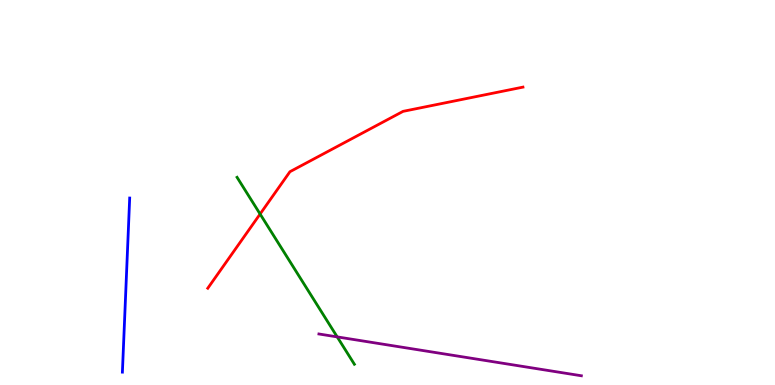[{'lines': ['blue', 'red'], 'intersections': []}, {'lines': ['green', 'red'], 'intersections': [{'x': 3.36, 'y': 4.44}]}, {'lines': ['purple', 'red'], 'intersections': []}, {'lines': ['blue', 'green'], 'intersections': []}, {'lines': ['blue', 'purple'], 'intersections': []}, {'lines': ['green', 'purple'], 'intersections': [{'x': 4.35, 'y': 1.25}]}]